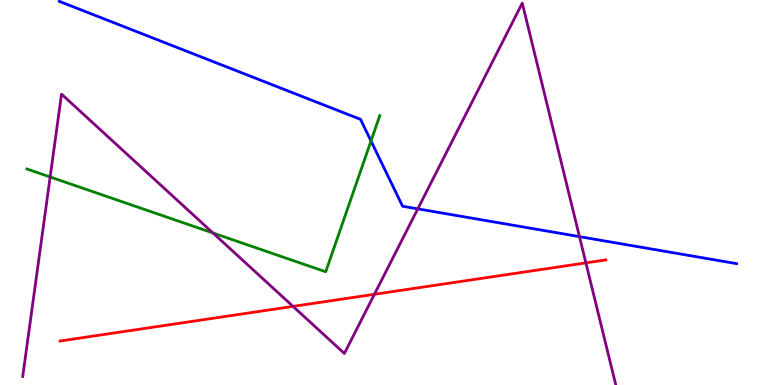[{'lines': ['blue', 'red'], 'intersections': []}, {'lines': ['green', 'red'], 'intersections': []}, {'lines': ['purple', 'red'], 'intersections': [{'x': 3.78, 'y': 2.04}, {'x': 4.83, 'y': 2.36}, {'x': 7.56, 'y': 3.17}]}, {'lines': ['blue', 'green'], 'intersections': [{'x': 4.79, 'y': 6.34}]}, {'lines': ['blue', 'purple'], 'intersections': [{'x': 5.39, 'y': 4.58}, {'x': 7.48, 'y': 3.85}]}, {'lines': ['green', 'purple'], 'intersections': [{'x': 0.647, 'y': 5.4}, {'x': 2.75, 'y': 3.95}]}]